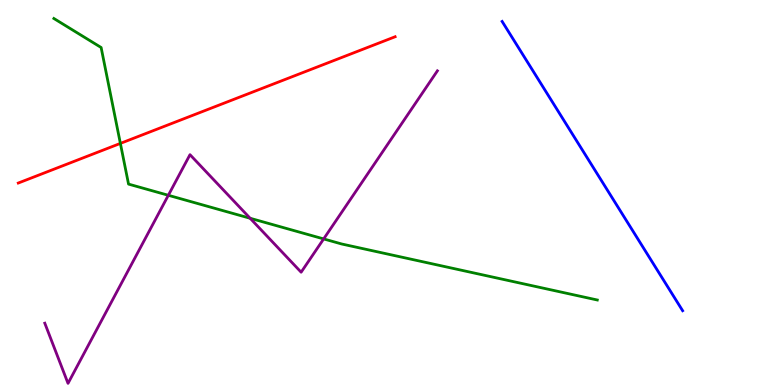[{'lines': ['blue', 'red'], 'intersections': []}, {'lines': ['green', 'red'], 'intersections': [{'x': 1.55, 'y': 6.28}]}, {'lines': ['purple', 'red'], 'intersections': []}, {'lines': ['blue', 'green'], 'intersections': []}, {'lines': ['blue', 'purple'], 'intersections': []}, {'lines': ['green', 'purple'], 'intersections': [{'x': 2.17, 'y': 4.93}, {'x': 3.23, 'y': 4.33}, {'x': 4.18, 'y': 3.79}]}]